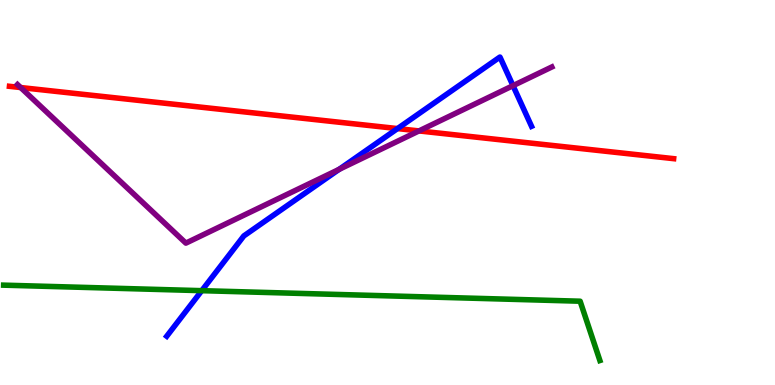[{'lines': ['blue', 'red'], 'intersections': [{'x': 5.13, 'y': 6.66}]}, {'lines': ['green', 'red'], 'intersections': []}, {'lines': ['purple', 'red'], 'intersections': [{'x': 0.267, 'y': 7.73}, {'x': 5.41, 'y': 6.6}]}, {'lines': ['blue', 'green'], 'intersections': [{'x': 2.6, 'y': 2.45}]}, {'lines': ['blue', 'purple'], 'intersections': [{'x': 4.38, 'y': 5.6}, {'x': 6.62, 'y': 7.77}]}, {'lines': ['green', 'purple'], 'intersections': []}]